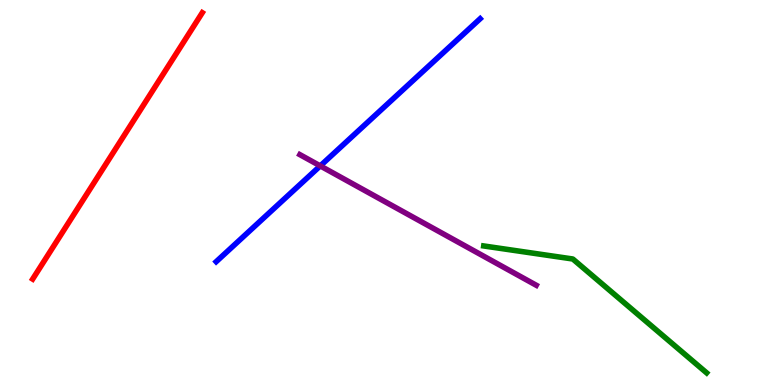[{'lines': ['blue', 'red'], 'intersections': []}, {'lines': ['green', 'red'], 'intersections': []}, {'lines': ['purple', 'red'], 'intersections': []}, {'lines': ['blue', 'green'], 'intersections': []}, {'lines': ['blue', 'purple'], 'intersections': [{'x': 4.13, 'y': 5.69}]}, {'lines': ['green', 'purple'], 'intersections': []}]